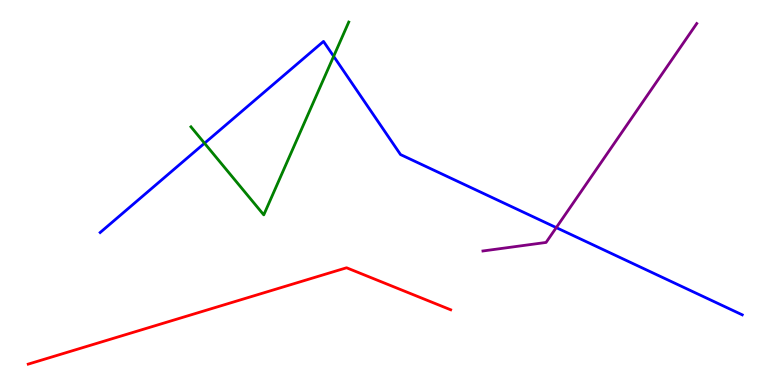[{'lines': ['blue', 'red'], 'intersections': []}, {'lines': ['green', 'red'], 'intersections': []}, {'lines': ['purple', 'red'], 'intersections': []}, {'lines': ['blue', 'green'], 'intersections': [{'x': 2.64, 'y': 6.28}, {'x': 4.31, 'y': 8.54}]}, {'lines': ['blue', 'purple'], 'intersections': [{'x': 7.18, 'y': 4.09}]}, {'lines': ['green', 'purple'], 'intersections': []}]